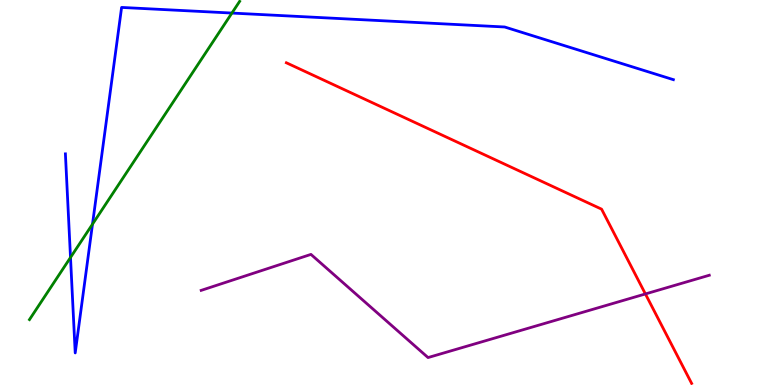[{'lines': ['blue', 'red'], 'intersections': []}, {'lines': ['green', 'red'], 'intersections': []}, {'lines': ['purple', 'red'], 'intersections': [{'x': 8.33, 'y': 2.37}]}, {'lines': ['blue', 'green'], 'intersections': [{'x': 0.91, 'y': 3.31}, {'x': 1.19, 'y': 4.18}, {'x': 2.99, 'y': 9.66}]}, {'lines': ['blue', 'purple'], 'intersections': []}, {'lines': ['green', 'purple'], 'intersections': []}]